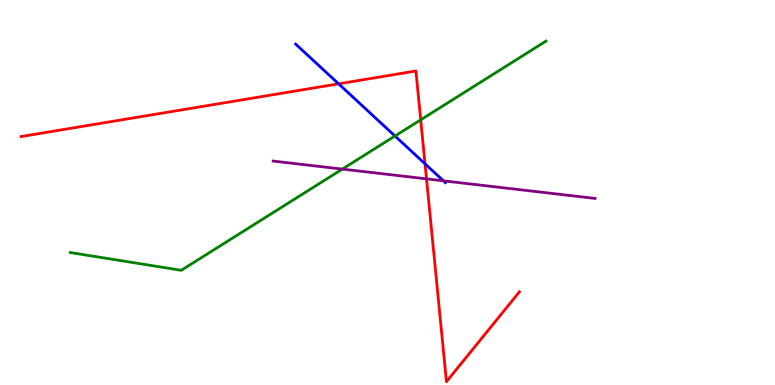[{'lines': ['blue', 'red'], 'intersections': [{'x': 4.37, 'y': 7.82}, {'x': 5.48, 'y': 5.75}]}, {'lines': ['green', 'red'], 'intersections': [{'x': 5.43, 'y': 6.89}]}, {'lines': ['purple', 'red'], 'intersections': [{'x': 5.5, 'y': 5.35}]}, {'lines': ['blue', 'green'], 'intersections': [{'x': 5.1, 'y': 6.47}]}, {'lines': ['blue', 'purple'], 'intersections': [{'x': 5.72, 'y': 5.3}]}, {'lines': ['green', 'purple'], 'intersections': [{'x': 4.42, 'y': 5.61}]}]